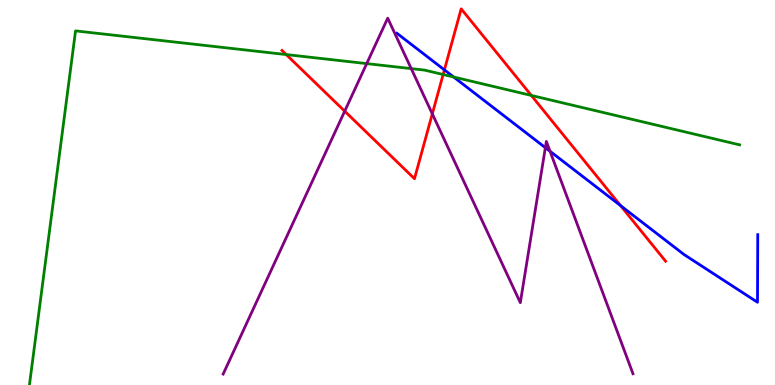[{'lines': ['blue', 'red'], 'intersections': [{'x': 5.73, 'y': 8.18}, {'x': 8.01, 'y': 4.66}]}, {'lines': ['green', 'red'], 'intersections': [{'x': 3.69, 'y': 8.58}, {'x': 5.72, 'y': 8.06}, {'x': 6.86, 'y': 7.52}]}, {'lines': ['purple', 'red'], 'intersections': [{'x': 4.45, 'y': 7.11}, {'x': 5.58, 'y': 7.04}]}, {'lines': ['blue', 'green'], 'intersections': [{'x': 5.85, 'y': 8.0}]}, {'lines': ['blue', 'purple'], 'intersections': [{'x': 7.04, 'y': 6.16}, {'x': 7.1, 'y': 6.07}]}, {'lines': ['green', 'purple'], 'intersections': [{'x': 4.73, 'y': 8.35}, {'x': 5.31, 'y': 8.22}]}]